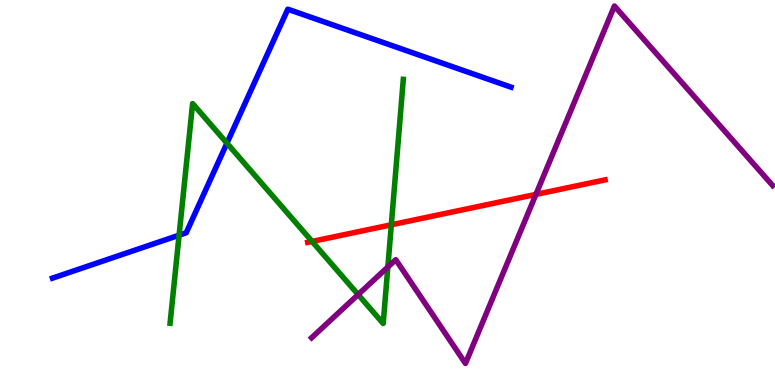[{'lines': ['blue', 'red'], 'intersections': []}, {'lines': ['green', 'red'], 'intersections': [{'x': 4.03, 'y': 3.73}, {'x': 5.05, 'y': 4.16}]}, {'lines': ['purple', 'red'], 'intersections': [{'x': 6.92, 'y': 4.95}]}, {'lines': ['blue', 'green'], 'intersections': [{'x': 2.31, 'y': 3.89}, {'x': 2.93, 'y': 6.28}]}, {'lines': ['blue', 'purple'], 'intersections': []}, {'lines': ['green', 'purple'], 'intersections': [{'x': 4.62, 'y': 2.35}, {'x': 5.0, 'y': 3.06}]}]